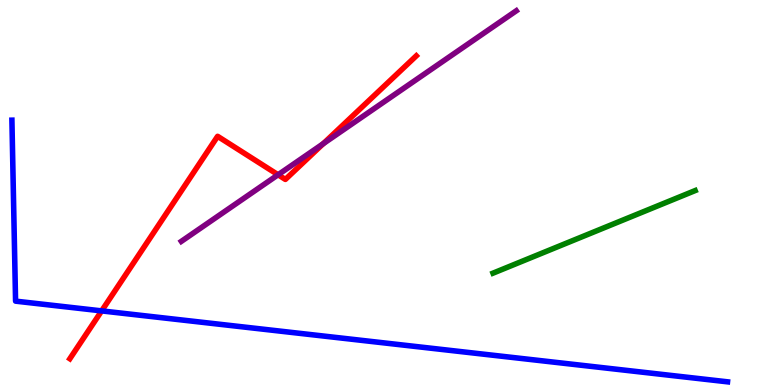[{'lines': ['blue', 'red'], 'intersections': [{'x': 1.31, 'y': 1.92}]}, {'lines': ['green', 'red'], 'intersections': []}, {'lines': ['purple', 'red'], 'intersections': [{'x': 3.59, 'y': 5.46}, {'x': 4.17, 'y': 6.27}]}, {'lines': ['blue', 'green'], 'intersections': []}, {'lines': ['blue', 'purple'], 'intersections': []}, {'lines': ['green', 'purple'], 'intersections': []}]